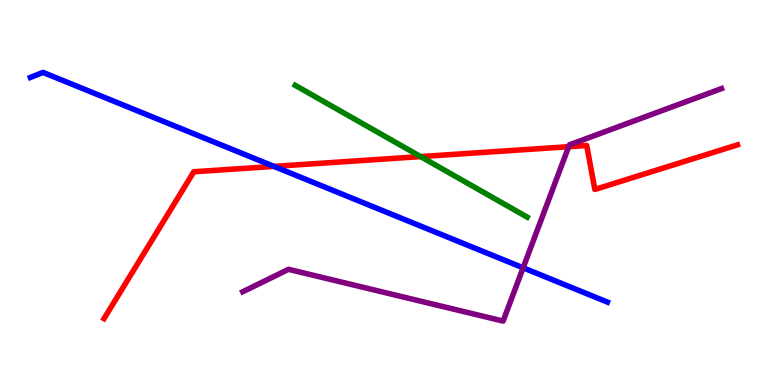[{'lines': ['blue', 'red'], 'intersections': [{'x': 3.54, 'y': 5.68}]}, {'lines': ['green', 'red'], 'intersections': [{'x': 5.43, 'y': 5.93}]}, {'lines': ['purple', 'red'], 'intersections': [{'x': 7.34, 'y': 6.19}]}, {'lines': ['blue', 'green'], 'intersections': []}, {'lines': ['blue', 'purple'], 'intersections': [{'x': 6.75, 'y': 3.04}]}, {'lines': ['green', 'purple'], 'intersections': []}]